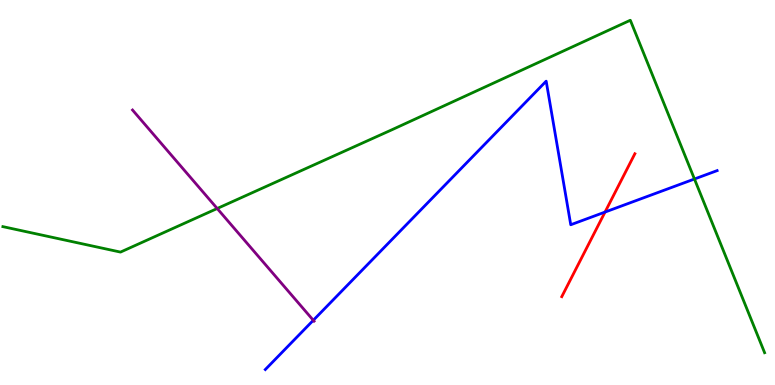[{'lines': ['blue', 'red'], 'intersections': [{'x': 7.81, 'y': 4.49}]}, {'lines': ['green', 'red'], 'intersections': []}, {'lines': ['purple', 'red'], 'intersections': []}, {'lines': ['blue', 'green'], 'intersections': [{'x': 8.96, 'y': 5.35}]}, {'lines': ['blue', 'purple'], 'intersections': [{'x': 4.04, 'y': 1.68}]}, {'lines': ['green', 'purple'], 'intersections': [{'x': 2.8, 'y': 4.58}]}]